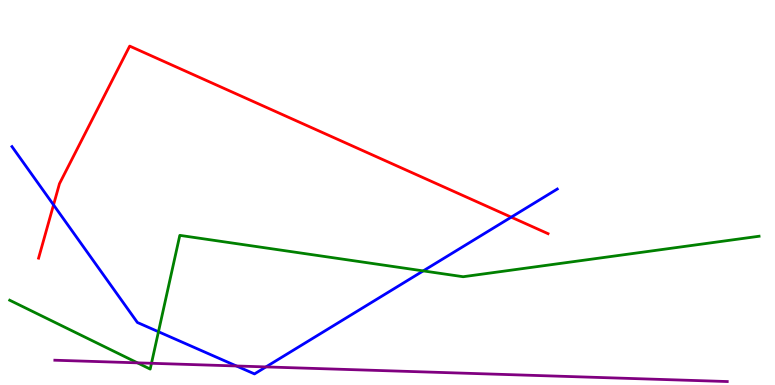[{'lines': ['blue', 'red'], 'intersections': [{'x': 0.691, 'y': 4.68}, {'x': 6.6, 'y': 4.36}]}, {'lines': ['green', 'red'], 'intersections': []}, {'lines': ['purple', 'red'], 'intersections': []}, {'lines': ['blue', 'green'], 'intersections': [{'x': 2.04, 'y': 1.38}, {'x': 5.46, 'y': 2.96}]}, {'lines': ['blue', 'purple'], 'intersections': [{'x': 3.05, 'y': 0.494}, {'x': 3.43, 'y': 0.47}]}, {'lines': ['green', 'purple'], 'intersections': [{'x': 1.77, 'y': 0.576}, {'x': 1.95, 'y': 0.564}]}]